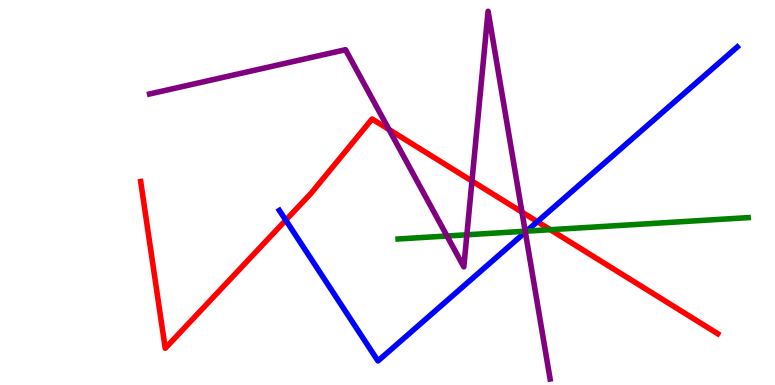[{'lines': ['blue', 'red'], 'intersections': [{'x': 3.69, 'y': 4.28}, {'x': 6.93, 'y': 4.24}]}, {'lines': ['green', 'red'], 'intersections': [{'x': 7.1, 'y': 4.03}]}, {'lines': ['purple', 'red'], 'intersections': [{'x': 5.02, 'y': 6.64}, {'x': 6.09, 'y': 5.3}, {'x': 6.73, 'y': 4.49}]}, {'lines': ['blue', 'green'], 'intersections': [{'x': 6.79, 'y': 4.0}]}, {'lines': ['blue', 'purple'], 'intersections': [{'x': 6.78, 'y': 3.97}]}, {'lines': ['green', 'purple'], 'intersections': [{'x': 5.77, 'y': 3.87}, {'x': 6.02, 'y': 3.9}, {'x': 6.78, 'y': 3.99}]}]